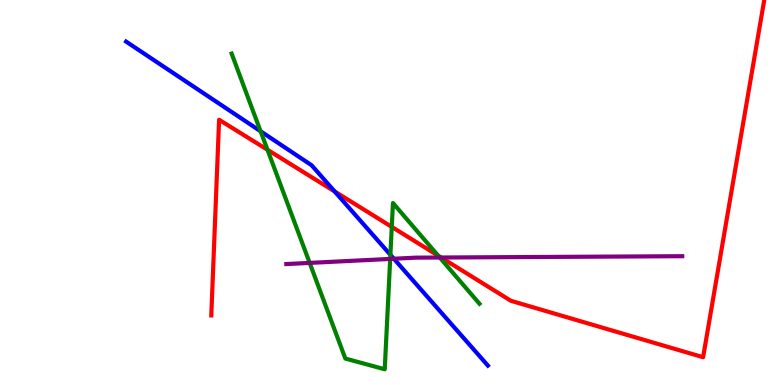[{'lines': ['blue', 'red'], 'intersections': [{'x': 4.32, 'y': 5.03}]}, {'lines': ['green', 'red'], 'intersections': [{'x': 3.45, 'y': 6.11}, {'x': 5.06, 'y': 4.11}, {'x': 5.65, 'y': 3.36}]}, {'lines': ['purple', 'red'], 'intersections': [{'x': 5.69, 'y': 3.31}]}, {'lines': ['blue', 'green'], 'intersections': [{'x': 3.36, 'y': 6.59}, {'x': 5.04, 'y': 3.38}]}, {'lines': ['blue', 'purple'], 'intersections': [{'x': 5.08, 'y': 3.28}]}, {'lines': ['green', 'purple'], 'intersections': [{'x': 4.0, 'y': 3.17}, {'x': 5.03, 'y': 3.27}, {'x': 5.67, 'y': 3.31}]}]